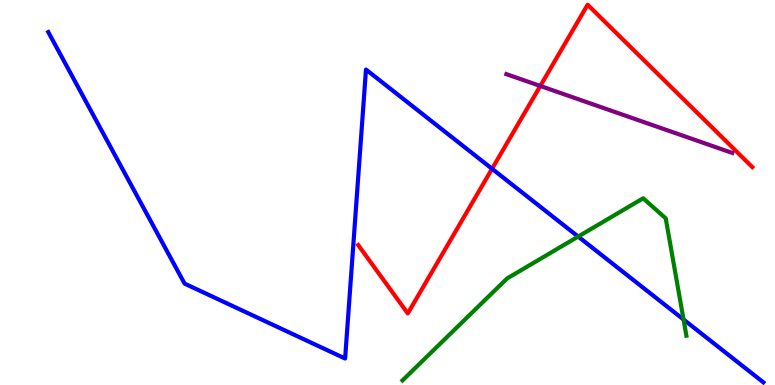[{'lines': ['blue', 'red'], 'intersections': [{'x': 6.35, 'y': 5.62}]}, {'lines': ['green', 'red'], 'intersections': []}, {'lines': ['purple', 'red'], 'intersections': [{'x': 6.97, 'y': 7.77}]}, {'lines': ['blue', 'green'], 'intersections': [{'x': 7.46, 'y': 3.86}, {'x': 8.82, 'y': 1.7}]}, {'lines': ['blue', 'purple'], 'intersections': []}, {'lines': ['green', 'purple'], 'intersections': []}]